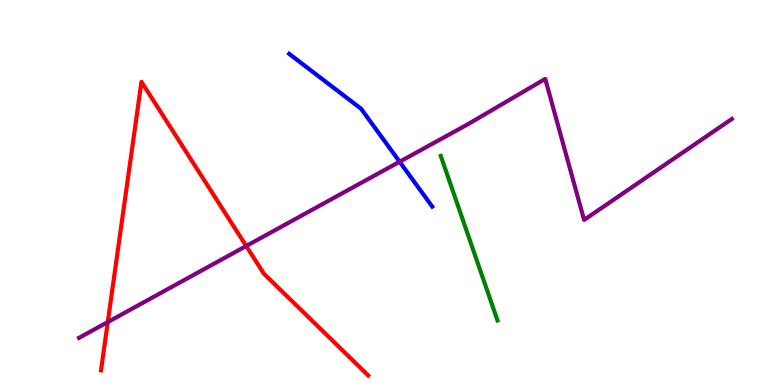[{'lines': ['blue', 'red'], 'intersections': []}, {'lines': ['green', 'red'], 'intersections': []}, {'lines': ['purple', 'red'], 'intersections': [{'x': 1.39, 'y': 1.63}, {'x': 3.18, 'y': 3.61}]}, {'lines': ['blue', 'green'], 'intersections': []}, {'lines': ['blue', 'purple'], 'intersections': [{'x': 5.16, 'y': 5.8}]}, {'lines': ['green', 'purple'], 'intersections': []}]